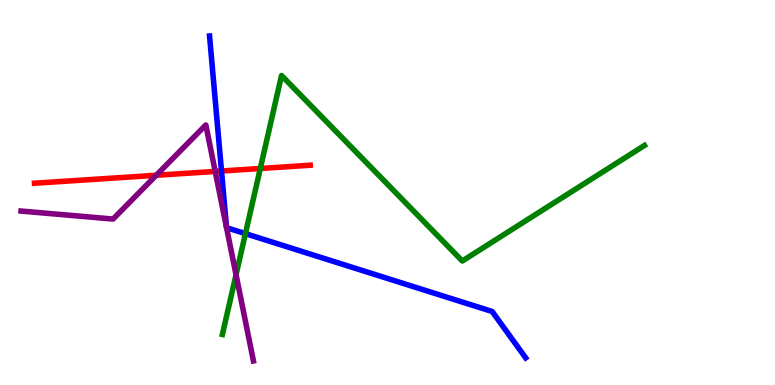[{'lines': ['blue', 'red'], 'intersections': [{'x': 2.86, 'y': 5.56}]}, {'lines': ['green', 'red'], 'intersections': [{'x': 3.36, 'y': 5.62}]}, {'lines': ['purple', 'red'], 'intersections': [{'x': 2.02, 'y': 5.45}, {'x': 2.78, 'y': 5.55}]}, {'lines': ['blue', 'green'], 'intersections': [{'x': 3.17, 'y': 3.93}]}, {'lines': ['blue', 'purple'], 'intersections': [{'x': 2.92, 'y': 4.09}, {'x': 2.92, 'y': 4.09}]}, {'lines': ['green', 'purple'], 'intersections': [{'x': 3.05, 'y': 2.86}]}]